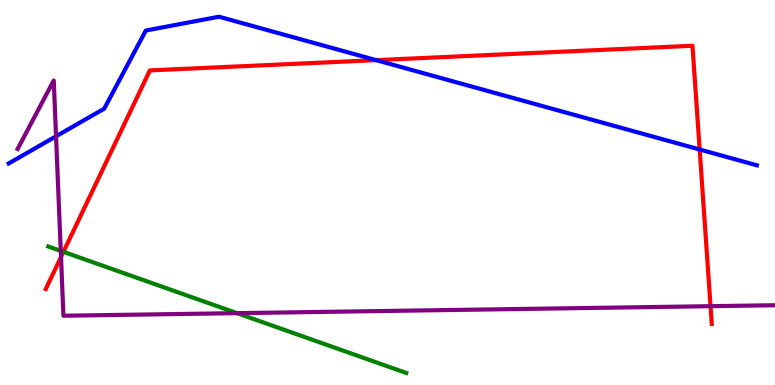[{'lines': ['blue', 'red'], 'intersections': [{'x': 4.85, 'y': 8.44}, {'x': 9.03, 'y': 6.12}]}, {'lines': ['green', 'red'], 'intersections': [{'x': 0.819, 'y': 3.46}]}, {'lines': ['purple', 'red'], 'intersections': [{'x': 0.787, 'y': 3.33}, {'x': 9.17, 'y': 2.05}]}, {'lines': ['blue', 'green'], 'intersections': []}, {'lines': ['blue', 'purple'], 'intersections': [{'x': 0.723, 'y': 6.46}]}, {'lines': ['green', 'purple'], 'intersections': [{'x': 0.784, 'y': 3.48}, {'x': 3.06, 'y': 1.87}]}]